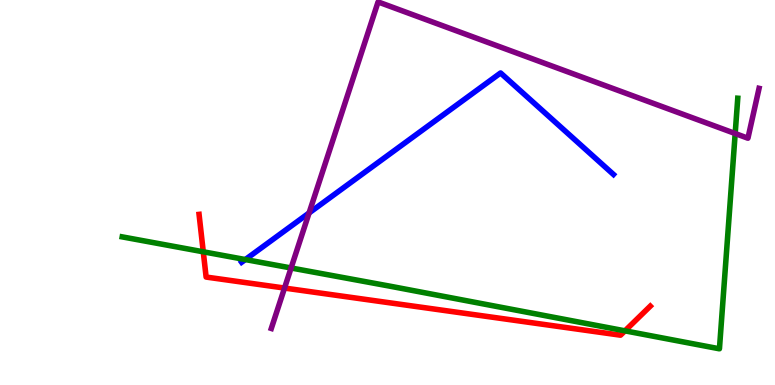[{'lines': ['blue', 'red'], 'intersections': []}, {'lines': ['green', 'red'], 'intersections': [{'x': 2.62, 'y': 3.46}, {'x': 8.06, 'y': 1.41}]}, {'lines': ['purple', 'red'], 'intersections': [{'x': 3.67, 'y': 2.52}]}, {'lines': ['blue', 'green'], 'intersections': [{'x': 3.17, 'y': 3.26}]}, {'lines': ['blue', 'purple'], 'intersections': [{'x': 3.99, 'y': 4.47}]}, {'lines': ['green', 'purple'], 'intersections': [{'x': 3.76, 'y': 3.04}, {'x': 9.49, 'y': 6.53}]}]